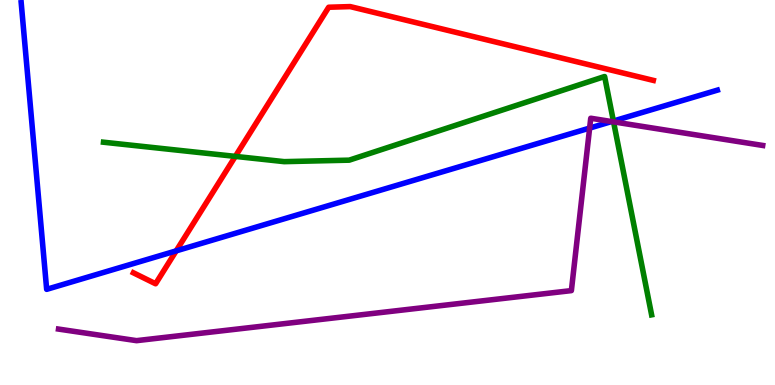[{'lines': ['blue', 'red'], 'intersections': [{'x': 2.27, 'y': 3.48}]}, {'lines': ['green', 'red'], 'intersections': [{'x': 3.04, 'y': 5.94}]}, {'lines': ['purple', 'red'], 'intersections': []}, {'lines': ['blue', 'green'], 'intersections': [{'x': 7.91, 'y': 6.86}]}, {'lines': ['blue', 'purple'], 'intersections': [{'x': 7.61, 'y': 6.67}, {'x': 7.89, 'y': 6.84}]}, {'lines': ['green', 'purple'], 'intersections': [{'x': 7.92, 'y': 6.83}]}]